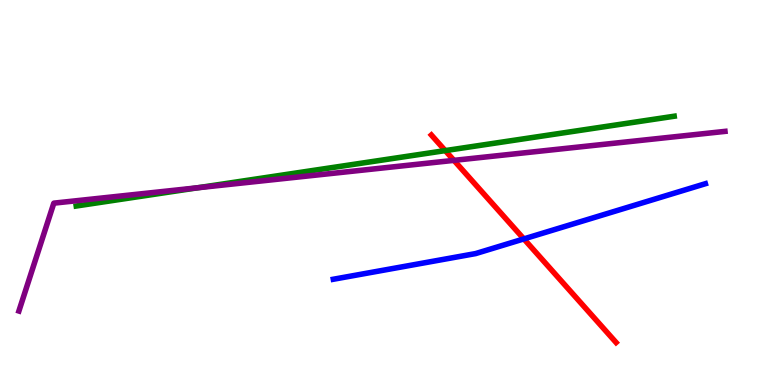[{'lines': ['blue', 'red'], 'intersections': [{'x': 6.76, 'y': 3.79}]}, {'lines': ['green', 'red'], 'intersections': [{'x': 5.75, 'y': 6.09}]}, {'lines': ['purple', 'red'], 'intersections': [{'x': 5.86, 'y': 5.83}]}, {'lines': ['blue', 'green'], 'intersections': []}, {'lines': ['blue', 'purple'], 'intersections': []}, {'lines': ['green', 'purple'], 'intersections': [{'x': 2.55, 'y': 5.12}]}]